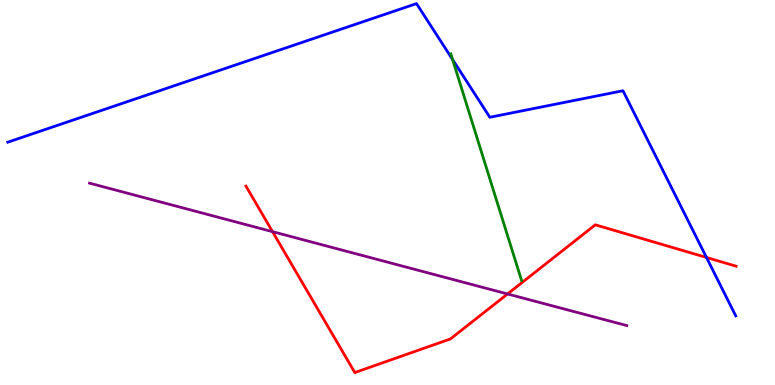[{'lines': ['blue', 'red'], 'intersections': [{'x': 9.12, 'y': 3.31}]}, {'lines': ['green', 'red'], 'intersections': []}, {'lines': ['purple', 'red'], 'intersections': [{'x': 3.52, 'y': 3.98}, {'x': 6.55, 'y': 2.36}]}, {'lines': ['blue', 'green'], 'intersections': [{'x': 5.84, 'y': 8.45}]}, {'lines': ['blue', 'purple'], 'intersections': []}, {'lines': ['green', 'purple'], 'intersections': []}]